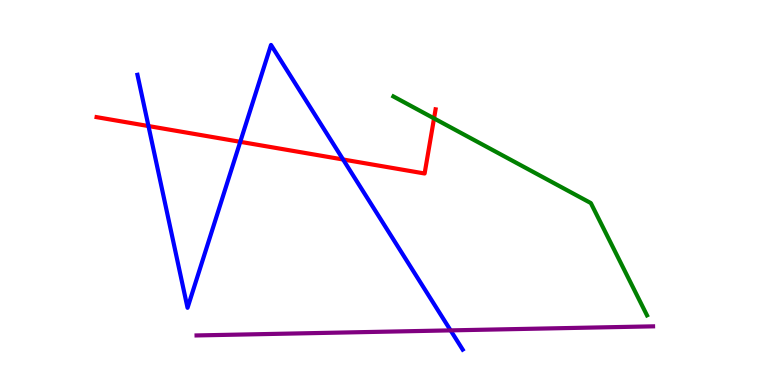[{'lines': ['blue', 'red'], 'intersections': [{'x': 1.92, 'y': 6.73}, {'x': 3.1, 'y': 6.32}, {'x': 4.43, 'y': 5.86}]}, {'lines': ['green', 'red'], 'intersections': [{'x': 5.6, 'y': 6.92}]}, {'lines': ['purple', 'red'], 'intersections': []}, {'lines': ['blue', 'green'], 'intersections': []}, {'lines': ['blue', 'purple'], 'intersections': [{'x': 5.81, 'y': 1.42}]}, {'lines': ['green', 'purple'], 'intersections': []}]